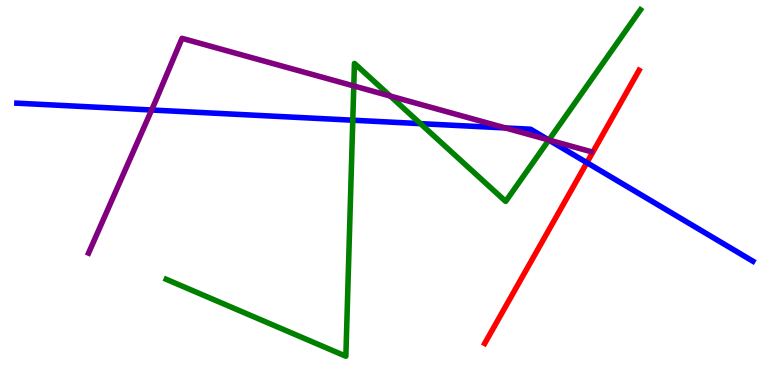[{'lines': ['blue', 'red'], 'intersections': [{'x': 7.57, 'y': 5.78}]}, {'lines': ['green', 'red'], 'intersections': []}, {'lines': ['purple', 'red'], 'intersections': []}, {'lines': ['blue', 'green'], 'intersections': [{'x': 4.55, 'y': 6.88}, {'x': 5.43, 'y': 6.79}, {'x': 7.08, 'y': 6.36}]}, {'lines': ['blue', 'purple'], 'intersections': [{'x': 1.96, 'y': 7.14}, {'x': 6.52, 'y': 6.68}, {'x': 7.08, 'y': 6.37}]}, {'lines': ['green', 'purple'], 'intersections': [{'x': 4.56, 'y': 7.77}, {'x': 5.03, 'y': 7.51}, {'x': 7.08, 'y': 6.36}]}]